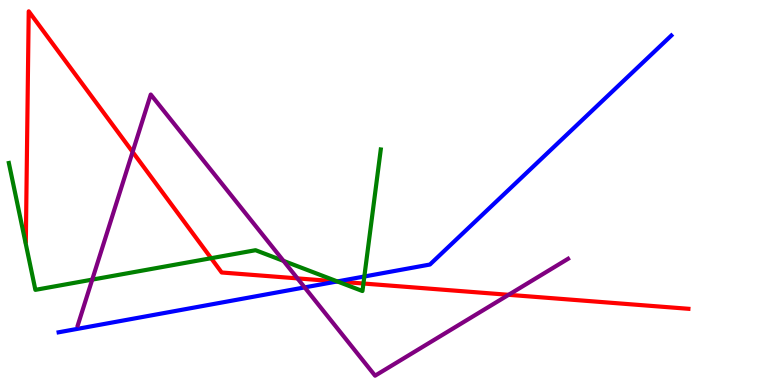[{'lines': ['blue', 'red'], 'intersections': [{'x': 4.35, 'y': 2.69}]}, {'lines': ['green', 'red'], 'intersections': [{'x': 2.72, 'y': 3.29}, {'x': 4.35, 'y': 2.69}, {'x': 4.69, 'y': 2.64}]}, {'lines': ['purple', 'red'], 'intersections': [{'x': 1.71, 'y': 6.05}, {'x': 3.84, 'y': 2.77}, {'x': 6.56, 'y': 2.34}]}, {'lines': ['blue', 'green'], 'intersections': [{'x': 4.35, 'y': 2.69}, {'x': 4.7, 'y': 2.82}]}, {'lines': ['blue', 'purple'], 'intersections': [{'x': 3.93, 'y': 2.54}]}, {'lines': ['green', 'purple'], 'intersections': [{'x': 1.19, 'y': 2.74}, {'x': 3.66, 'y': 3.22}]}]